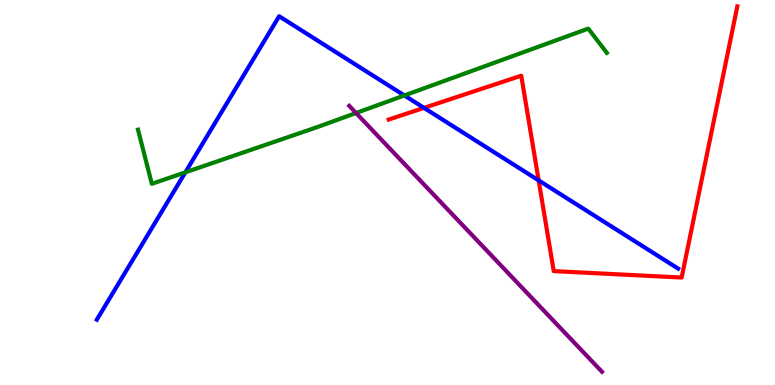[{'lines': ['blue', 'red'], 'intersections': [{'x': 5.47, 'y': 7.2}, {'x': 6.95, 'y': 5.31}]}, {'lines': ['green', 'red'], 'intersections': []}, {'lines': ['purple', 'red'], 'intersections': []}, {'lines': ['blue', 'green'], 'intersections': [{'x': 2.39, 'y': 5.52}, {'x': 5.22, 'y': 7.52}]}, {'lines': ['blue', 'purple'], 'intersections': []}, {'lines': ['green', 'purple'], 'intersections': [{'x': 4.59, 'y': 7.06}]}]